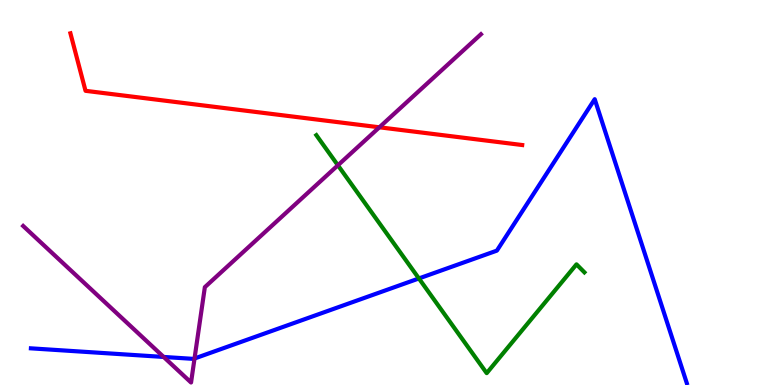[{'lines': ['blue', 'red'], 'intersections': []}, {'lines': ['green', 'red'], 'intersections': []}, {'lines': ['purple', 'red'], 'intersections': [{'x': 4.9, 'y': 6.69}]}, {'lines': ['blue', 'green'], 'intersections': [{'x': 5.41, 'y': 2.77}]}, {'lines': ['blue', 'purple'], 'intersections': [{'x': 2.11, 'y': 0.729}, {'x': 2.51, 'y': 0.688}]}, {'lines': ['green', 'purple'], 'intersections': [{'x': 4.36, 'y': 5.71}]}]